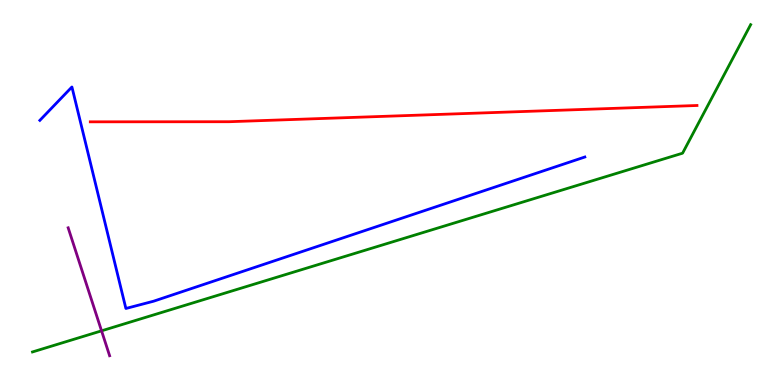[{'lines': ['blue', 'red'], 'intersections': []}, {'lines': ['green', 'red'], 'intersections': []}, {'lines': ['purple', 'red'], 'intersections': []}, {'lines': ['blue', 'green'], 'intersections': []}, {'lines': ['blue', 'purple'], 'intersections': []}, {'lines': ['green', 'purple'], 'intersections': [{'x': 1.31, 'y': 1.41}]}]